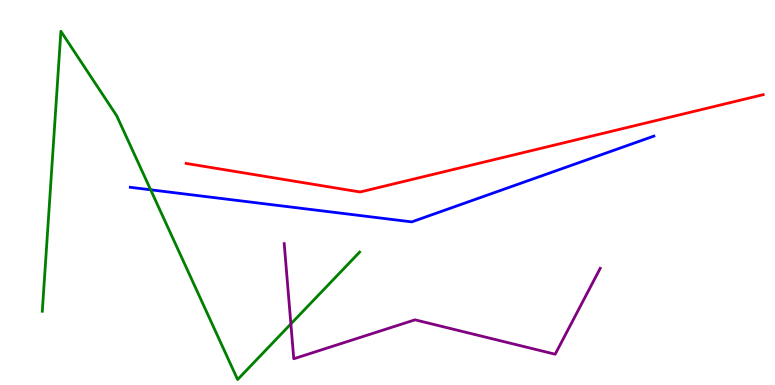[{'lines': ['blue', 'red'], 'intersections': []}, {'lines': ['green', 'red'], 'intersections': []}, {'lines': ['purple', 'red'], 'intersections': []}, {'lines': ['blue', 'green'], 'intersections': [{'x': 1.94, 'y': 5.07}]}, {'lines': ['blue', 'purple'], 'intersections': []}, {'lines': ['green', 'purple'], 'intersections': [{'x': 3.75, 'y': 1.59}]}]